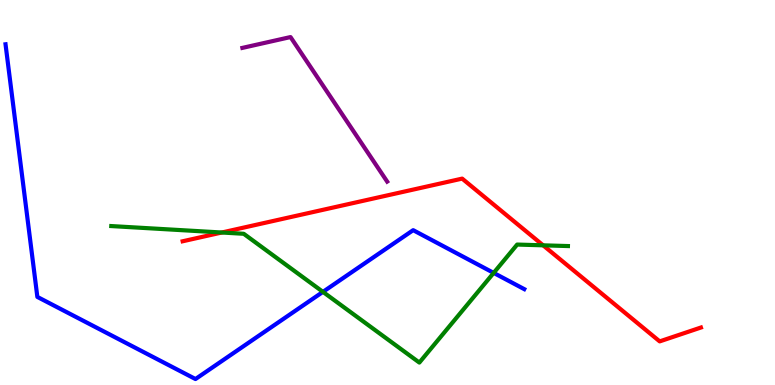[{'lines': ['blue', 'red'], 'intersections': []}, {'lines': ['green', 'red'], 'intersections': [{'x': 2.86, 'y': 3.96}, {'x': 7.01, 'y': 3.63}]}, {'lines': ['purple', 'red'], 'intersections': []}, {'lines': ['blue', 'green'], 'intersections': [{'x': 4.17, 'y': 2.42}, {'x': 6.37, 'y': 2.91}]}, {'lines': ['blue', 'purple'], 'intersections': []}, {'lines': ['green', 'purple'], 'intersections': []}]